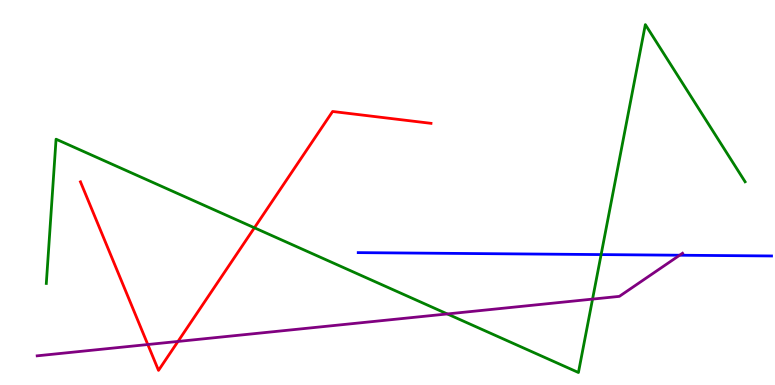[{'lines': ['blue', 'red'], 'intersections': []}, {'lines': ['green', 'red'], 'intersections': [{'x': 3.28, 'y': 4.08}]}, {'lines': ['purple', 'red'], 'intersections': [{'x': 1.91, 'y': 1.05}, {'x': 2.3, 'y': 1.13}]}, {'lines': ['blue', 'green'], 'intersections': [{'x': 7.76, 'y': 3.39}]}, {'lines': ['blue', 'purple'], 'intersections': [{'x': 8.77, 'y': 3.37}]}, {'lines': ['green', 'purple'], 'intersections': [{'x': 5.77, 'y': 1.85}, {'x': 7.65, 'y': 2.23}]}]